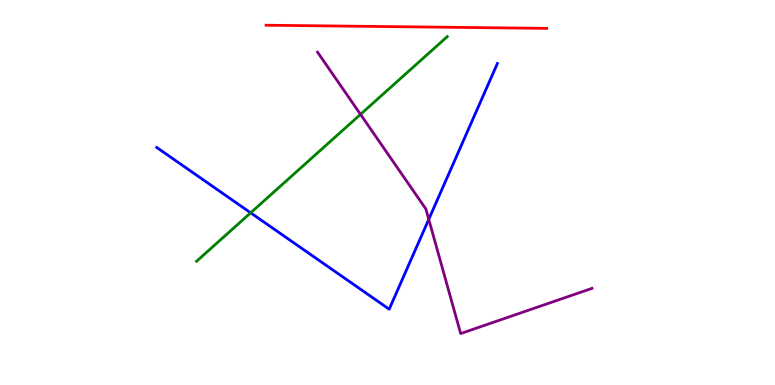[{'lines': ['blue', 'red'], 'intersections': []}, {'lines': ['green', 'red'], 'intersections': []}, {'lines': ['purple', 'red'], 'intersections': []}, {'lines': ['blue', 'green'], 'intersections': [{'x': 3.23, 'y': 4.47}]}, {'lines': ['blue', 'purple'], 'intersections': [{'x': 5.53, 'y': 4.3}]}, {'lines': ['green', 'purple'], 'intersections': [{'x': 4.65, 'y': 7.03}]}]